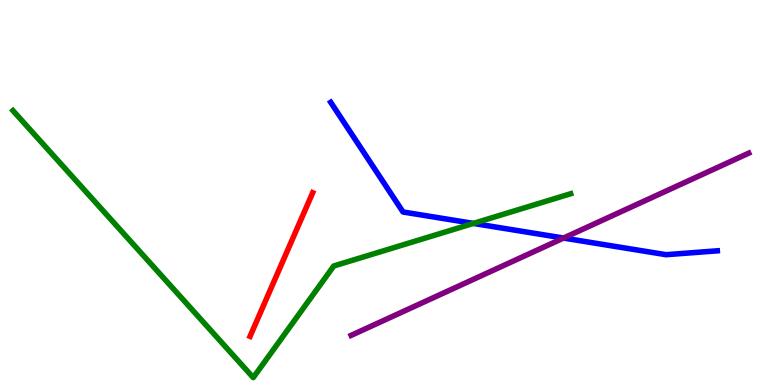[{'lines': ['blue', 'red'], 'intersections': []}, {'lines': ['green', 'red'], 'intersections': []}, {'lines': ['purple', 'red'], 'intersections': []}, {'lines': ['blue', 'green'], 'intersections': [{'x': 6.11, 'y': 4.2}]}, {'lines': ['blue', 'purple'], 'intersections': [{'x': 7.27, 'y': 3.82}]}, {'lines': ['green', 'purple'], 'intersections': []}]